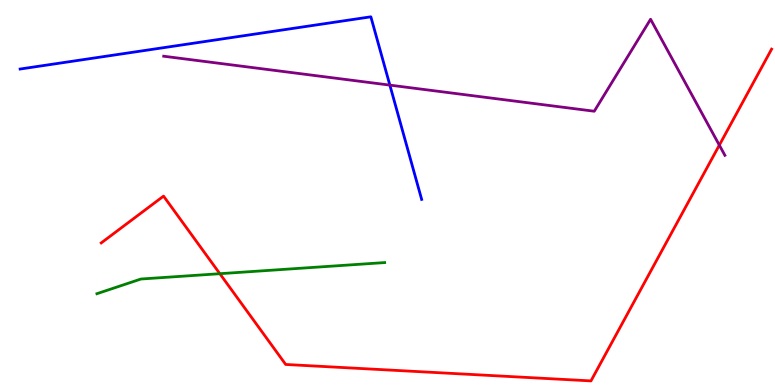[{'lines': ['blue', 'red'], 'intersections': []}, {'lines': ['green', 'red'], 'intersections': [{'x': 2.84, 'y': 2.89}]}, {'lines': ['purple', 'red'], 'intersections': [{'x': 9.28, 'y': 6.23}]}, {'lines': ['blue', 'green'], 'intersections': []}, {'lines': ['blue', 'purple'], 'intersections': [{'x': 5.03, 'y': 7.79}]}, {'lines': ['green', 'purple'], 'intersections': []}]